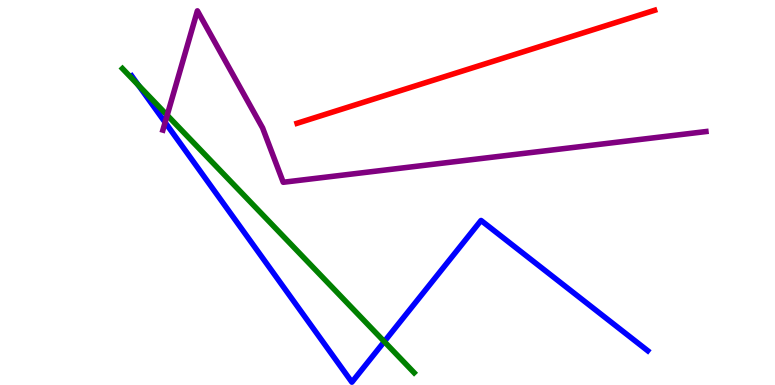[{'lines': ['blue', 'red'], 'intersections': []}, {'lines': ['green', 'red'], 'intersections': []}, {'lines': ['purple', 'red'], 'intersections': []}, {'lines': ['blue', 'green'], 'intersections': [{'x': 1.79, 'y': 7.79}, {'x': 4.96, 'y': 1.13}]}, {'lines': ['blue', 'purple'], 'intersections': [{'x': 2.13, 'y': 6.82}]}, {'lines': ['green', 'purple'], 'intersections': [{'x': 2.16, 'y': 7.01}]}]